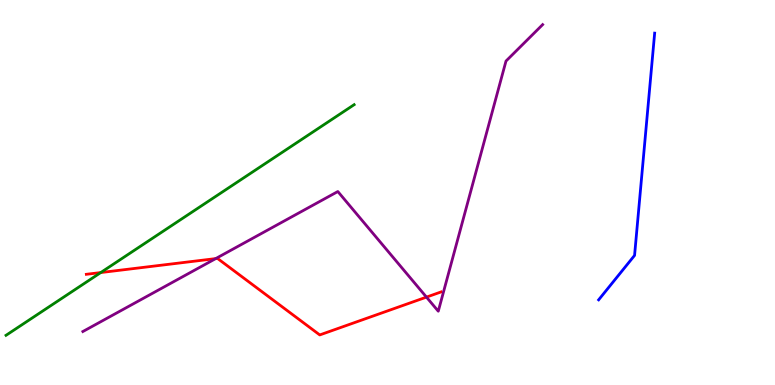[{'lines': ['blue', 'red'], 'intersections': []}, {'lines': ['green', 'red'], 'intersections': [{'x': 1.3, 'y': 2.92}]}, {'lines': ['purple', 'red'], 'intersections': [{'x': 2.78, 'y': 3.28}, {'x': 5.5, 'y': 2.28}]}, {'lines': ['blue', 'green'], 'intersections': []}, {'lines': ['blue', 'purple'], 'intersections': []}, {'lines': ['green', 'purple'], 'intersections': []}]